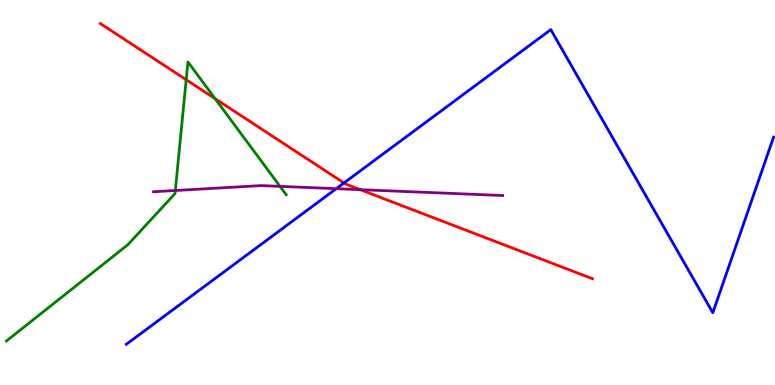[{'lines': ['blue', 'red'], 'intersections': [{'x': 4.44, 'y': 5.25}]}, {'lines': ['green', 'red'], 'intersections': [{'x': 2.4, 'y': 7.93}, {'x': 2.78, 'y': 7.44}]}, {'lines': ['purple', 'red'], 'intersections': [{'x': 4.65, 'y': 5.07}]}, {'lines': ['blue', 'green'], 'intersections': []}, {'lines': ['blue', 'purple'], 'intersections': [{'x': 4.34, 'y': 5.1}]}, {'lines': ['green', 'purple'], 'intersections': [{'x': 2.26, 'y': 5.05}, {'x': 3.61, 'y': 5.16}]}]